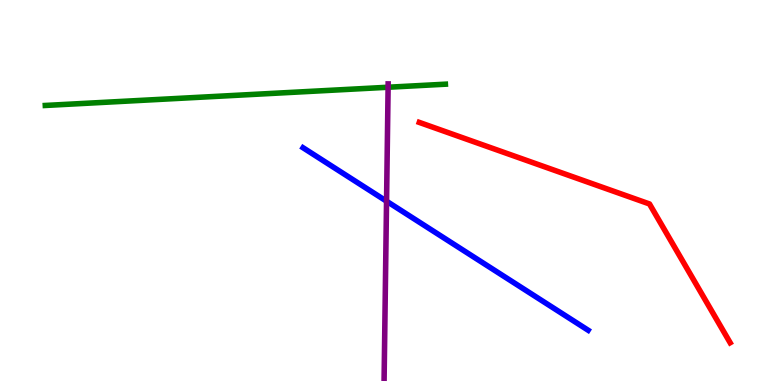[{'lines': ['blue', 'red'], 'intersections': []}, {'lines': ['green', 'red'], 'intersections': []}, {'lines': ['purple', 'red'], 'intersections': []}, {'lines': ['blue', 'green'], 'intersections': []}, {'lines': ['blue', 'purple'], 'intersections': [{'x': 4.99, 'y': 4.77}]}, {'lines': ['green', 'purple'], 'intersections': [{'x': 5.01, 'y': 7.73}]}]